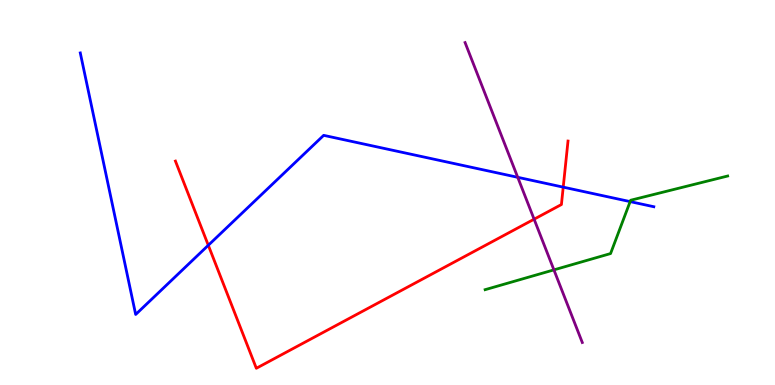[{'lines': ['blue', 'red'], 'intersections': [{'x': 2.69, 'y': 3.63}, {'x': 7.27, 'y': 5.14}]}, {'lines': ['green', 'red'], 'intersections': []}, {'lines': ['purple', 'red'], 'intersections': [{'x': 6.89, 'y': 4.31}]}, {'lines': ['blue', 'green'], 'intersections': [{'x': 8.13, 'y': 4.76}]}, {'lines': ['blue', 'purple'], 'intersections': [{'x': 6.68, 'y': 5.39}]}, {'lines': ['green', 'purple'], 'intersections': [{'x': 7.15, 'y': 2.99}]}]